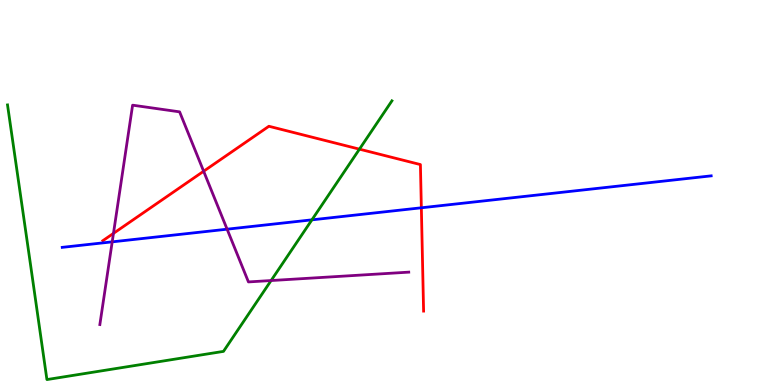[{'lines': ['blue', 'red'], 'intersections': [{'x': 5.44, 'y': 4.6}]}, {'lines': ['green', 'red'], 'intersections': [{'x': 4.64, 'y': 6.13}]}, {'lines': ['purple', 'red'], 'intersections': [{'x': 1.46, 'y': 3.94}, {'x': 2.63, 'y': 5.55}]}, {'lines': ['blue', 'green'], 'intersections': [{'x': 4.02, 'y': 4.29}]}, {'lines': ['blue', 'purple'], 'intersections': [{'x': 1.45, 'y': 3.72}, {'x': 2.93, 'y': 4.05}]}, {'lines': ['green', 'purple'], 'intersections': [{'x': 3.5, 'y': 2.71}]}]